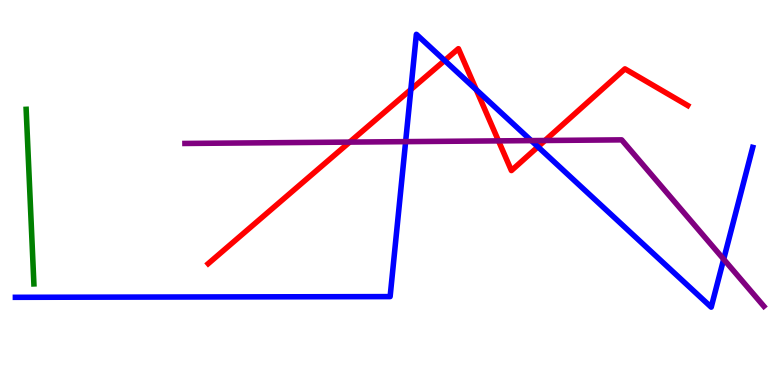[{'lines': ['blue', 'red'], 'intersections': [{'x': 5.3, 'y': 7.67}, {'x': 5.74, 'y': 8.43}, {'x': 6.15, 'y': 7.67}, {'x': 6.94, 'y': 6.19}]}, {'lines': ['green', 'red'], 'intersections': []}, {'lines': ['purple', 'red'], 'intersections': [{'x': 4.51, 'y': 6.31}, {'x': 6.43, 'y': 6.34}, {'x': 7.03, 'y': 6.35}]}, {'lines': ['blue', 'green'], 'intersections': []}, {'lines': ['blue', 'purple'], 'intersections': [{'x': 5.23, 'y': 6.32}, {'x': 6.85, 'y': 6.35}, {'x': 9.34, 'y': 3.27}]}, {'lines': ['green', 'purple'], 'intersections': []}]